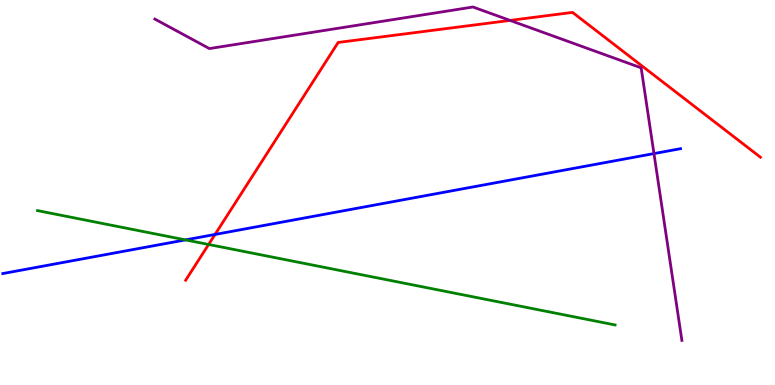[{'lines': ['blue', 'red'], 'intersections': [{'x': 2.77, 'y': 3.91}]}, {'lines': ['green', 'red'], 'intersections': [{'x': 2.69, 'y': 3.65}]}, {'lines': ['purple', 'red'], 'intersections': [{'x': 6.58, 'y': 9.47}]}, {'lines': ['blue', 'green'], 'intersections': [{'x': 2.39, 'y': 3.77}]}, {'lines': ['blue', 'purple'], 'intersections': [{'x': 8.44, 'y': 6.01}]}, {'lines': ['green', 'purple'], 'intersections': []}]